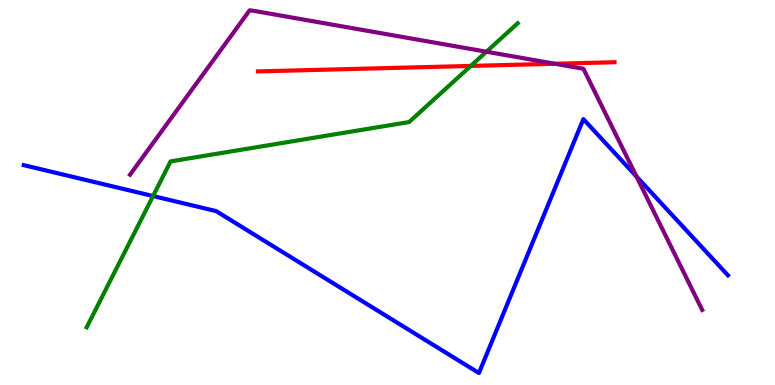[{'lines': ['blue', 'red'], 'intersections': []}, {'lines': ['green', 'red'], 'intersections': [{'x': 6.07, 'y': 8.29}]}, {'lines': ['purple', 'red'], 'intersections': [{'x': 7.16, 'y': 8.34}]}, {'lines': ['blue', 'green'], 'intersections': [{'x': 1.97, 'y': 4.91}]}, {'lines': ['blue', 'purple'], 'intersections': [{'x': 8.21, 'y': 5.42}]}, {'lines': ['green', 'purple'], 'intersections': [{'x': 6.28, 'y': 8.66}]}]